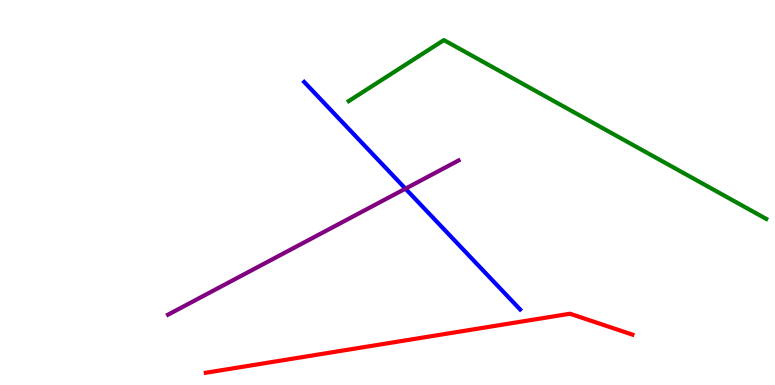[{'lines': ['blue', 'red'], 'intersections': []}, {'lines': ['green', 'red'], 'intersections': []}, {'lines': ['purple', 'red'], 'intersections': []}, {'lines': ['blue', 'green'], 'intersections': []}, {'lines': ['blue', 'purple'], 'intersections': [{'x': 5.23, 'y': 5.1}]}, {'lines': ['green', 'purple'], 'intersections': []}]